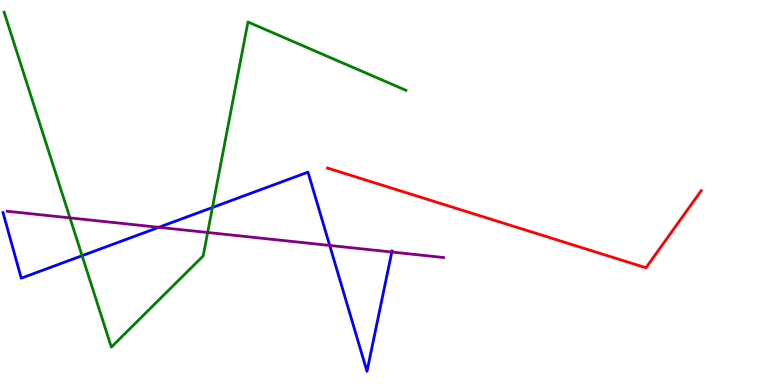[{'lines': ['blue', 'red'], 'intersections': []}, {'lines': ['green', 'red'], 'intersections': []}, {'lines': ['purple', 'red'], 'intersections': []}, {'lines': ['blue', 'green'], 'intersections': [{'x': 1.06, 'y': 3.36}, {'x': 2.74, 'y': 4.61}]}, {'lines': ['blue', 'purple'], 'intersections': [{'x': 2.05, 'y': 4.1}, {'x': 4.25, 'y': 3.62}, {'x': 5.06, 'y': 3.45}]}, {'lines': ['green', 'purple'], 'intersections': [{'x': 0.903, 'y': 4.34}, {'x': 2.68, 'y': 3.96}]}]